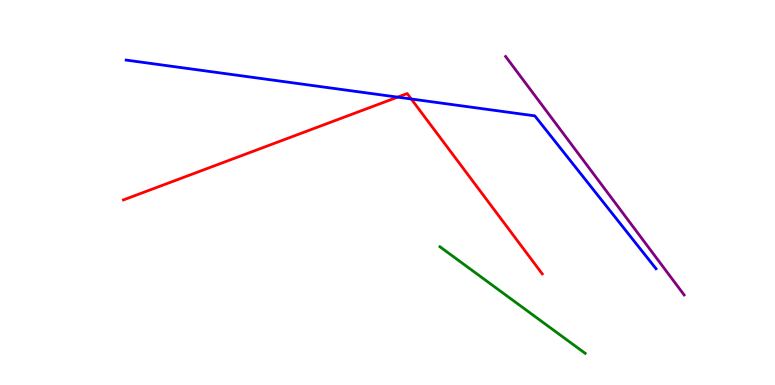[{'lines': ['blue', 'red'], 'intersections': [{'x': 5.13, 'y': 7.48}, {'x': 5.31, 'y': 7.43}]}, {'lines': ['green', 'red'], 'intersections': []}, {'lines': ['purple', 'red'], 'intersections': []}, {'lines': ['blue', 'green'], 'intersections': []}, {'lines': ['blue', 'purple'], 'intersections': []}, {'lines': ['green', 'purple'], 'intersections': []}]